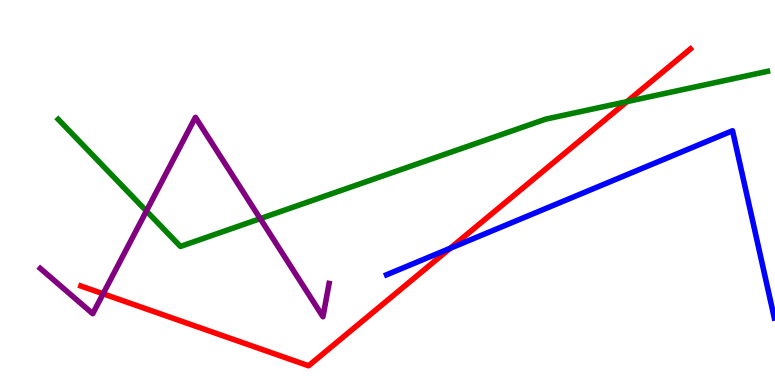[{'lines': ['blue', 'red'], 'intersections': [{'x': 5.81, 'y': 3.55}]}, {'lines': ['green', 'red'], 'intersections': [{'x': 8.09, 'y': 7.36}]}, {'lines': ['purple', 'red'], 'intersections': [{'x': 1.33, 'y': 2.37}]}, {'lines': ['blue', 'green'], 'intersections': []}, {'lines': ['blue', 'purple'], 'intersections': []}, {'lines': ['green', 'purple'], 'intersections': [{'x': 1.89, 'y': 4.52}, {'x': 3.36, 'y': 4.32}]}]